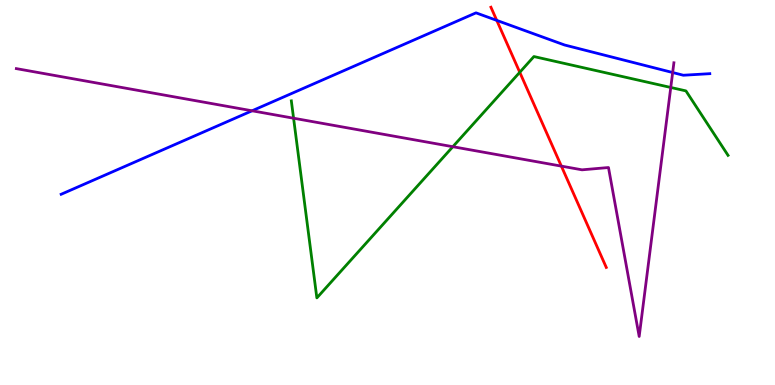[{'lines': ['blue', 'red'], 'intersections': [{'x': 6.41, 'y': 9.47}]}, {'lines': ['green', 'red'], 'intersections': [{'x': 6.71, 'y': 8.12}]}, {'lines': ['purple', 'red'], 'intersections': [{'x': 7.24, 'y': 5.69}]}, {'lines': ['blue', 'green'], 'intersections': []}, {'lines': ['blue', 'purple'], 'intersections': [{'x': 3.25, 'y': 7.12}, {'x': 8.68, 'y': 8.12}]}, {'lines': ['green', 'purple'], 'intersections': [{'x': 3.79, 'y': 6.93}, {'x': 5.84, 'y': 6.19}, {'x': 8.66, 'y': 7.73}]}]